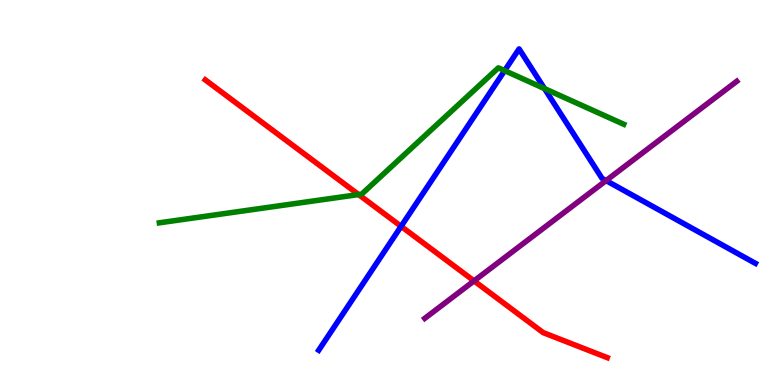[{'lines': ['blue', 'red'], 'intersections': [{'x': 5.18, 'y': 4.12}]}, {'lines': ['green', 'red'], 'intersections': [{'x': 4.63, 'y': 4.95}]}, {'lines': ['purple', 'red'], 'intersections': [{'x': 6.12, 'y': 2.7}]}, {'lines': ['blue', 'green'], 'intersections': [{'x': 6.51, 'y': 8.17}, {'x': 7.03, 'y': 7.7}]}, {'lines': ['blue', 'purple'], 'intersections': [{'x': 7.82, 'y': 5.31}]}, {'lines': ['green', 'purple'], 'intersections': []}]